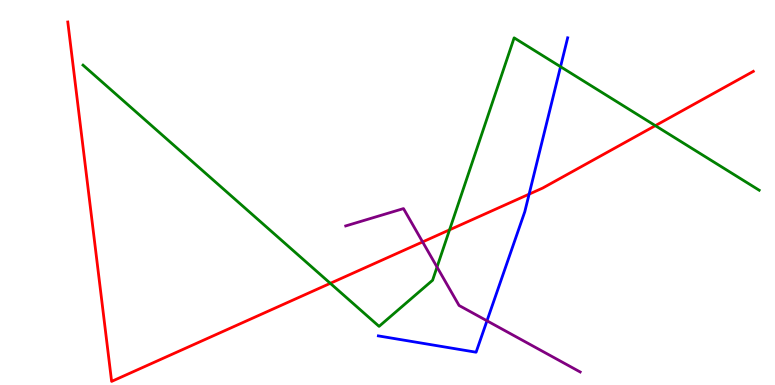[{'lines': ['blue', 'red'], 'intersections': [{'x': 6.83, 'y': 4.96}]}, {'lines': ['green', 'red'], 'intersections': [{'x': 4.26, 'y': 2.64}, {'x': 5.8, 'y': 4.03}, {'x': 8.46, 'y': 6.74}]}, {'lines': ['purple', 'red'], 'intersections': [{'x': 5.45, 'y': 3.72}]}, {'lines': ['blue', 'green'], 'intersections': [{'x': 7.23, 'y': 8.27}]}, {'lines': ['blue', 'purple'], 'intersections': [{'x': 6.28, 'y': 1.67}]}, {'lines': ['green', 'purple'], 'intersections': [{'x': 5.64, 'y': 3.06}]}]